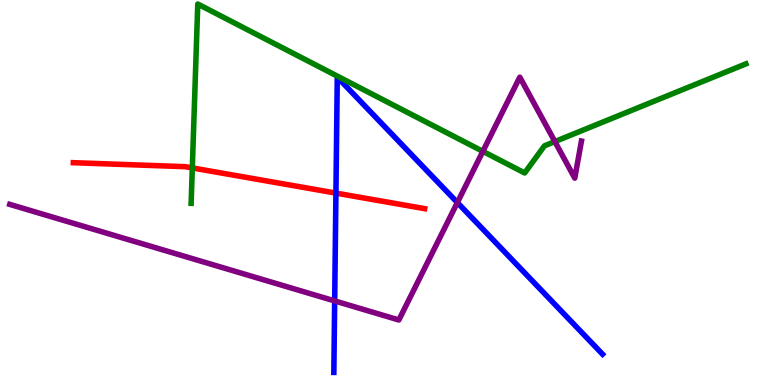[{'lines': ['blue', 'red'], 'intersections': [{'x': 4.33, 'y': 4.98}]}, {'lines': ['green', 'red'], 'intersections': [{'x': 2.48, 'y': 5.64}]}, {'lines': ['purple', 'red'], 'intersections': []}, {'lines': ['blue', 'green'], 'intersections': []}, {'lines': ['blue', 'purple'], 'intersections': [{'x': 4.32, 'y': 2.18}, {'x': 5.9, 'y': 4.74}]}, {'lines': ['green', 'purple'], 'intersections': [{'x': 6.23, 'y': 6.07}, {'x': 7.16, 'y': 6.32}]}]